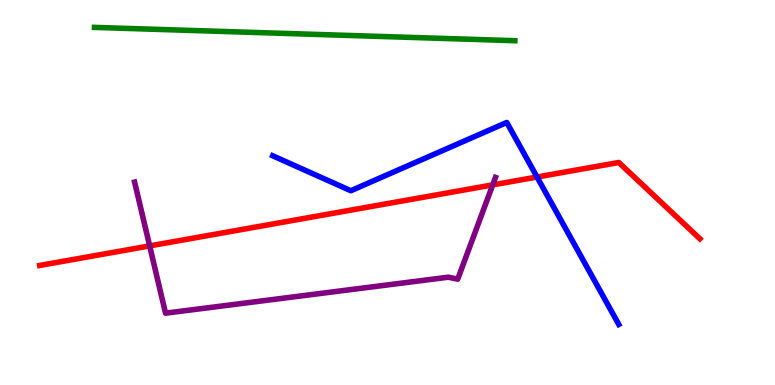[{'lines': ['blue', 'red'], 'intersections': [{'x': 6.93, 'y': 5.4}]}, {'lines': ['green', 'red'], 'intersections': []}, {'lines': ['purple', 'red'], 'intersections': [{'x': 1.93, 'y': 3.61}, {'x': 6.36, 'y': 5.2}]}, {'lines': ['blue', 'green'], 'intersections': []}, {'lines': ['blue', 'purple'], 'intersections': []}, {'lines': ['green', 'purple'], 'intersections': []}]